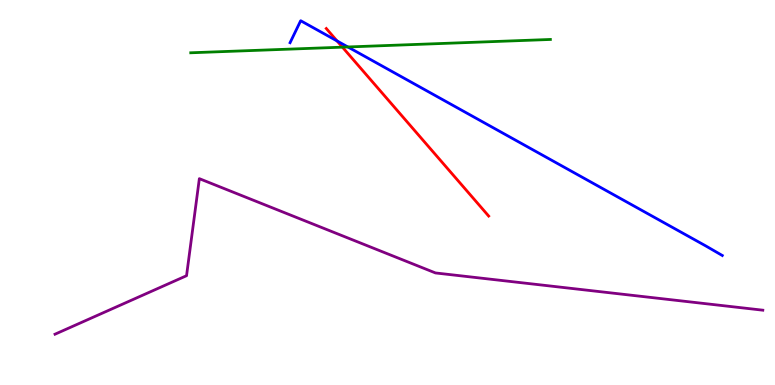[{'lines': ['blue', 'red'], 'intersections': [{'x': 4.35, 'y': 8.94}]}, {'lines': ['green', 'red'], 'intersections': [{'x': 4.42, 'y': 8.77}]}, {'lines': ['purple', 'red'], 'intersections': []}, {'lines': ['blue', 'green'], 'intersections': [{'x': 4.49, 'y': 8.78}]}, {'lines': ['blue', 'purple'], 'intersections': []}, {'lines': ['green', 'purple'], 'intersections': []}]